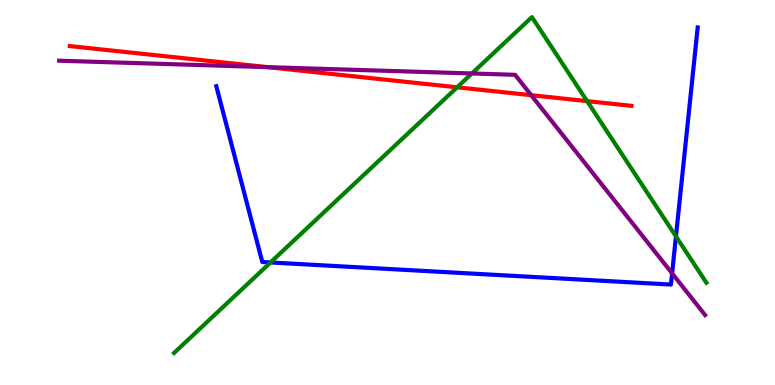[{'lines': ['blue', 'red'], 'intersections': []}, {'lines': ['green', 'red'], 'intersections': [{'x': 5.9, 'y': 7.73}, {'x': 7.58, 'y': 7.37}]}, {'lines': ['purple', 'red'], 'intersections': [{'x': 3.46, 'y': 8.26}, {'x': 6.85, 'y': 7.53}]}, {'lines': ['blue', 'green'], 'intersections': [{'x': 3.49, 'y': 3.18}, {'x': 8.72, 'y': 3.86}]}, {'lines': ['blue', 'purple'], 'intersections': [{'x': 8.67, 'y': 2.9}]}, {'lines': ['green', 'purple'], 'intersections': [{'x': 6.09, 'y': 8.09}]}]